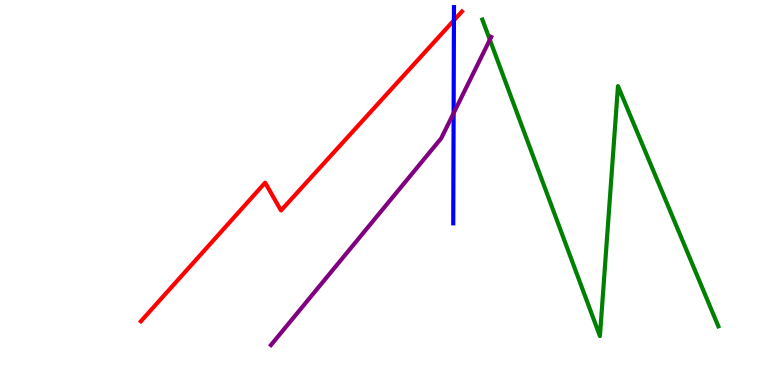[{'lines': ['blue', 'red'], 'intersections': [{'x': 5.86, 'y': 9.47}]}, {'lines': ['green', 'red'], 'intersections': []}, {'lines': ['purple', 'red'], 'intersections': []}, {'lines': ['blue', 'green'], 'intersections': []}, {'lines': ['blue', 'purple'], 'intersections': [{'x': 5.85, 'y': 7.06}]}, {'lines': ['green', 'purple'], 'intersections': [{'x': 6.32, 'y': 8.97}]}]